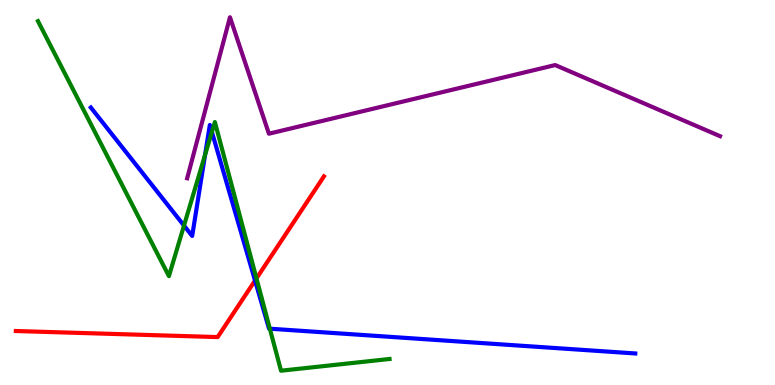[{'lines': ['blue', 'red'], 'intersections': [{'x': 3.29, 'y': 2.71}]}, {'lines': ['green', 'red'], 'intersections': [{'x': 3.31, 'y': 2.77}]}, {'lines': ['purple', 'red'], 'intersections': []}, {'lines': ['blue', 'green'], 'intersections': [{'x': 2.37, 'y': 4.14}, {'x': 2.65, 'y': 5.98}, {'x': 2.73, 'y': 6.57}, {'x': 3.48, 'y': 1.46}]}, {'lines': ['blue', 'purple'], 'intersections': []}, {'lines': ['green', 'purple'], 'intersections': []}]